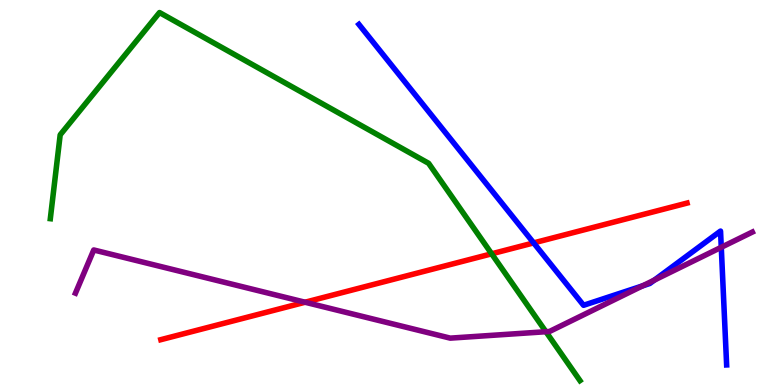[{'lines': ['blue', 'red'], 'intersections': [{'x': 6.89, 'y': 3.69}]}, {'lines': ['green', 'red'], 'intersections': [{'x': 6.34, 'y': 3.41}]}, {'lines': ['purple', 'red'], 'intersections': [{'x': 3.94, 'y': 2.15}]}, {'lines': ['blue', 'green'], 'intersections': []}, {'lines': ['blue', 'purple'], 'intersections': [{'x': 8.29, 'y': 2.58}, {'x': 8.44, 'y': 2.73}, {'x': 9.31, 'y': 3.58}]}, {'lines': ['green', 'purple'], 'intersections': [{'x': 7.04, 'y': 1.38}]}]